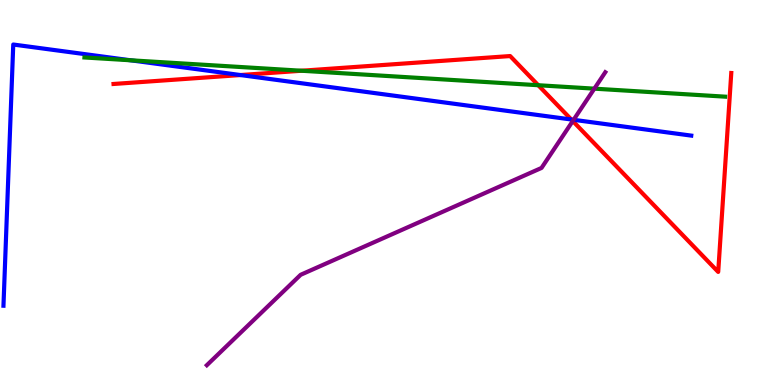[{'lines': ['blue', 'red'], 'intersections': [{'x': 3.1, 'y': 8.05}, {'x': 7.37, 'y': 6.9}]}, {'lines': ['green', 'red'], 'intersections': [{'x': 3.89, 'y': 8.16}, {'x': 6.95, 'y': 7.79}]}, {'lines': ['purple', 'red'], 'intersections': [{'x': 7.39, 'y': 6.86}]}, {'lines': ['blue', 'green'], 'intersections': [{'x': 1.68, 'y': 8.43}]}, {'lines': ['blue', 'purple'], 'intersections': [{'x': 7.4, 'y': 6.89}]}, {'lines': ['green', 'purple'], 'intersections': [{'x': 7.67, 'y': 7.7}]}]